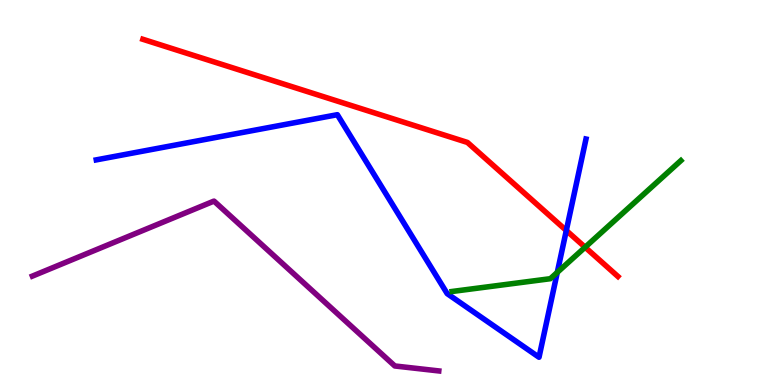[{'lines': ['blue', 'red'], 'intersections': [{'x': 7.31, 'y': 4.01}]}, {'lines': ['green', 'red'], 'intersections': [{'x': 7.55, 'y': 3.58}]}, {'lines': ['purple', 'red'], 'intersections': []}, {'lines': ['blue', 'green'], 'intersections': [{'x': 7.19, 'y': 2.92}]}, {'lines': ['blue', 'purple'], 'intersections': []}, {'lines': ['green', 'purple'], 'intersections': []}]